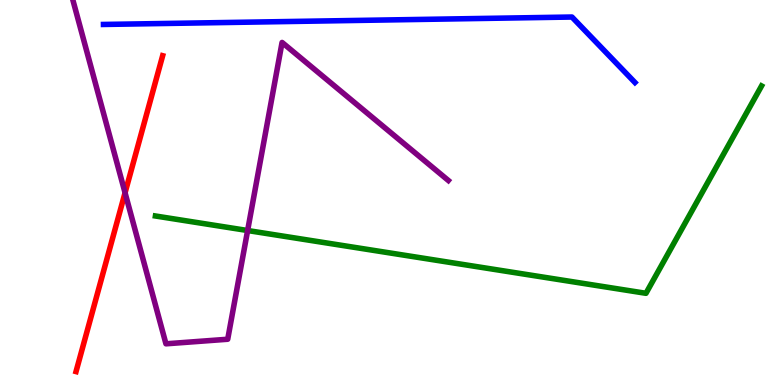[{'lines': ['blue', 'red'], 'intersections': []}, {'lines': ['green', 'red'], 'intersections': []}, {'lines': ['purple', 'red'], 'intersections': [{'x': 1.61, 'y': 4.99}]}, {'lines': ['blue', 'green'], 'intersections': []}, {'lines': ['blue', 'purple'], 'intersections': []}, {'lines': ['green', 'purple'], 'intersections': [{'x': 3.2, 'y': 4.01}]}]